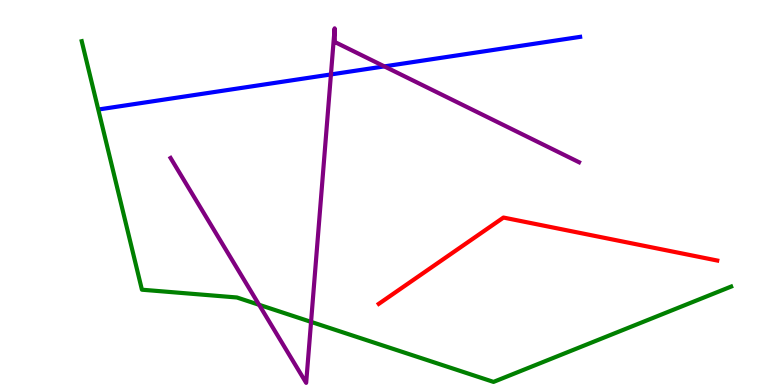[{'lines': ['blue', 'red'], 'intersections': []}, {'lines': ['green', 'red'], 'intersections': []}, {'lines': ['purple', 'red'], 'intersections': []}, {'lines': ['blue', 'green'], 'intersections': []}, {'lines': ['blue', 'purple'], 'intersections': [{'x': 4.27, 'y': 8.07}, {'x': 4.96, 'y': 8.28}]}, {'lines': ['green', 'purple'], 'intersections': [{'x': 3.34, 'y': 2.08}, {'x': 4.01, 'y': 1.64}]}]